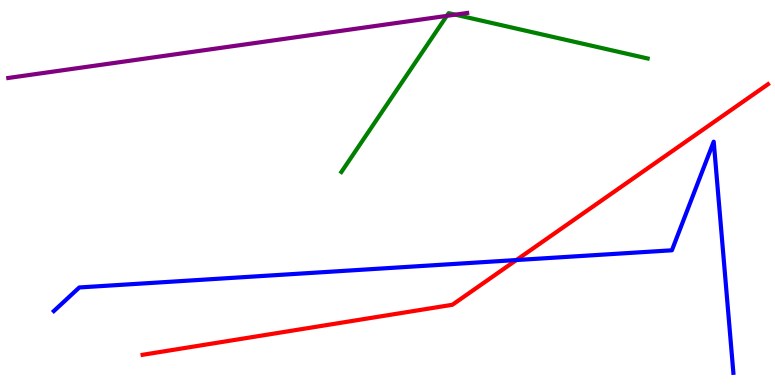[{'lines': ['blue', 'red'], 'intersections': [{'x': 6.66, 'y': 3.25}]}, {'lines': ['green', 'red'], 'intersections': []}, {'lines': ['purple', 'red'], 'intersections': []}, {'lines': ['blue', 'green'], 'intersections': []}, {'lines': ['blue', 'purple'], 'intersections': []}, {'lines': ['green', 'purple'], 'intersections': [{'x': 5.77, 'y': 9.59}, {'x': 5.87, 'y': 9.62}]}]